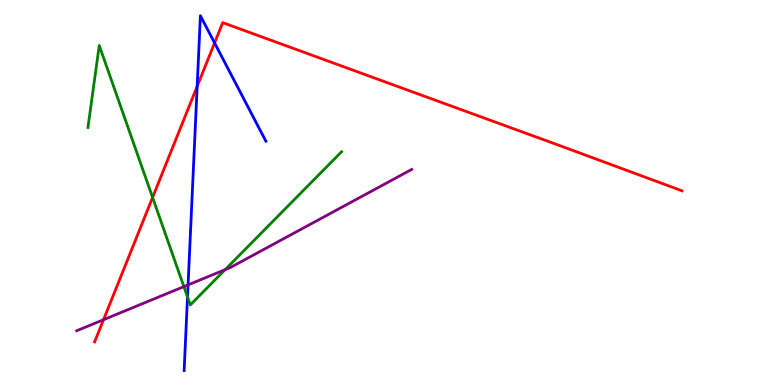[{'lines': ['blue', 'red'], 'intersections': [{'x': 2.54, 'y': 7.76}, {'x': 2.77, 'y': 8.88}]}, {'lines': ['green', 'red'], 'intersections': [{'x': 1.97, 'y': 4.87}]}, {'lines': ['purple', 'red'], 'intersections': [{'x': 1.34, 'y': 1.7}]}, {'lines': ['blue', 'green'], 'intersections': [{'x': 2.42, 'y': 2.29}]}, {'lines': ['blue', 'purple'], 'intersections': [{'x': 2.43, 'y': 2.6}]}, {'lines': ['green', 'purple'], 'intersections': [{'x': 2.37, 'y': 2.56}, {'x': 2.91, 'y': 3.0}]}]